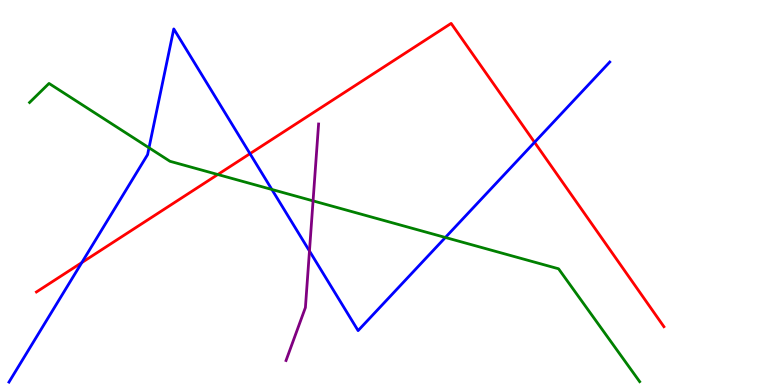[{'lines': ['blue', 'red'], 'intersections': [{'x': 1.06, 'y': 3.18}, {'x': 3.23, 'y': 6.01}, {'x': 6.9, 'y': 6.3}]}, {'lines': ['green', 'red'], 'intersections': [{'x': 2.81, 'y': 5.47}]}, {'lines': ['purple', 'red'], 'intersections': []}, {'lines': ['blue', 'green'], 'intersections': [{'x': 1.92, 'y': 6.16}, {'x': 3.51, 'y': 5.08}, {'x': 5.75, 'y': 3.83}]}, {'lines': ['blue', 'purple'], 'intersections': [{'x': 3.99, 'y': 3.48}]}, {'lines': ['green', 'purple'], 'intersections': [{'x': 4.04, 'y': 4.78}]}]